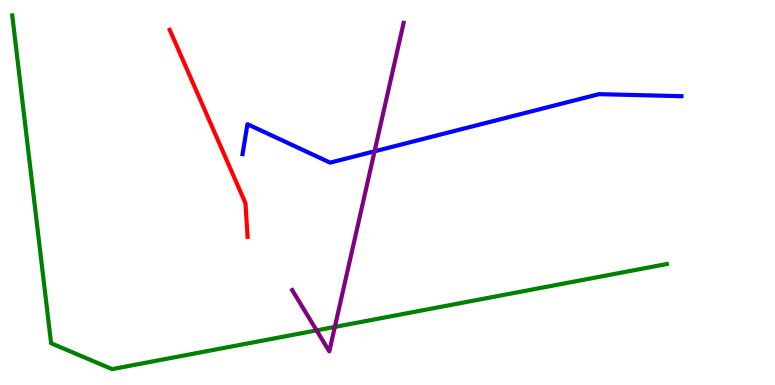[{'lines': ['blue', 'red'], 'intersections': []}, {'lines': ['green', 'red'], 'intersections': []}, {'lines': ['purple', 'red'], 'intersections': []}, {'lines': ['blue', 'green'], 'intersections': []}, {'lines': ['blue', 'purple'], 'intersections': [{'x': 4.83, 'y': 6.07}]}, {'lines': ['green', 'purple'], 'intersections': [{'x': 4.09, 'y': 1.42}, {'x': 4.32, 'y': 1.51}]}]